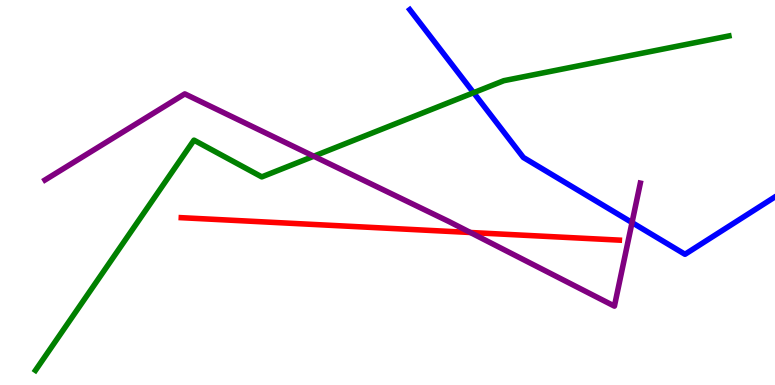[{'lines': ['blue', 'red'], 'intersections': []}, {'lines': ['green', 'red'], 'intersections': []}, {'lines': ['purple', 'red'], 'intersections': [{'x': 6.07, 'y': 3.96}]}, {'lines': ['blue', 'green'], 'intersections': [{'x': 6.11, 'y': 7.59}]}, {'lines': ['blue', 'purple'], 'intersections': [{'x': 8.16, 'y': 4.22}]}, {'lines': ['green', 'purple'], 'intersections': [{'x': 4.05, 'y': 5.94}]}]